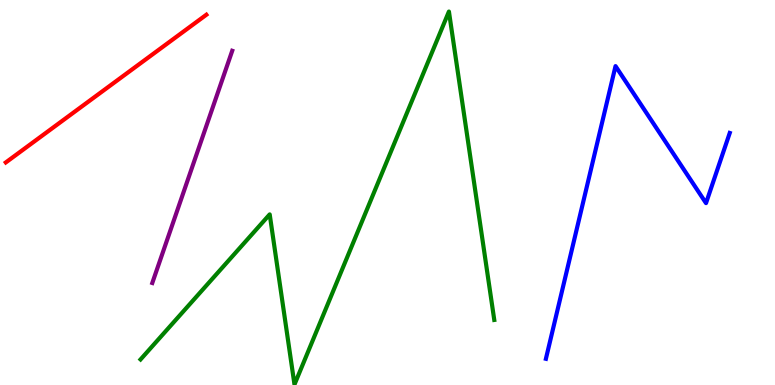[{'lines': ['blue', 'red'], 'intersections': []}, {'lines': ['green', 'red'], 'intersections': []}, {'lines': ['purple', 'red'], 'intersections': []}, {'lines': ['blue', 'green'], 'intersections': []}, {'lines': ['blue', 'purple'], 'intersections': []}, {'lines': ['green', 'purple'], 'intersections': []}]